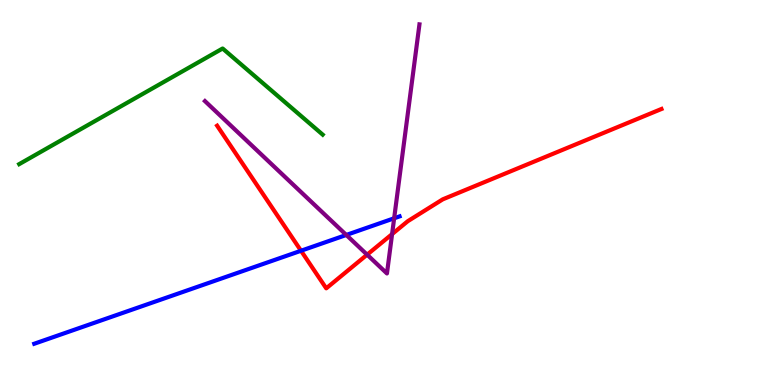[{'lines': ['blue', 'red'], 'intersections': [{'x': 3.88, 'y': 3.49}]}, {'lines': ['green', 'red'], 'intersections': []}, {'lines': ['purple', 'red'], 'intersections': [{'x': 4.74, 'y': 3.39}, {'x': 5.06, 'y': 3.92}]}, {'lines': ['blue', 'green'], 'intersections': []}, {'lines': ['blue', 'purple'], 'intersections': [{'x': 4.47, 'y': 3.9}, {'x': 5.09, 'y': 4.33}]}, {'lines': ['green', 'purple'], 'intersections': []}]